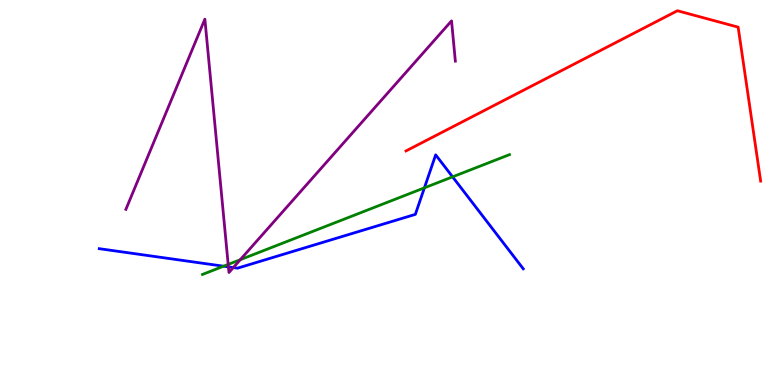[{'lines': ['blue', 'red'], 'intersections': []}, {'lines': ['green', 'red'], 'intersections': []}, {'lines': ['purple', 'red'], 'intersections': []}, {'lines': ['blue', 'green'], 'intersections': [{'x': 2.88, 'y': 3.09}, {'x': 5.48, 'y': 5.12}, {'x': 5.84, 'y': 5.41}]}, {'lines': ['blue', 'purple'], 'intersections': [{'x': 2.95, 'y': 3.07}, {'x': 3.01, 'y': 3.05}]}, {'lines': ['green', 'purple'], 'intersections': [{'x': 2.94, 'y': 3.13}, {'x': 3.1, 'y': 3.25}]}]